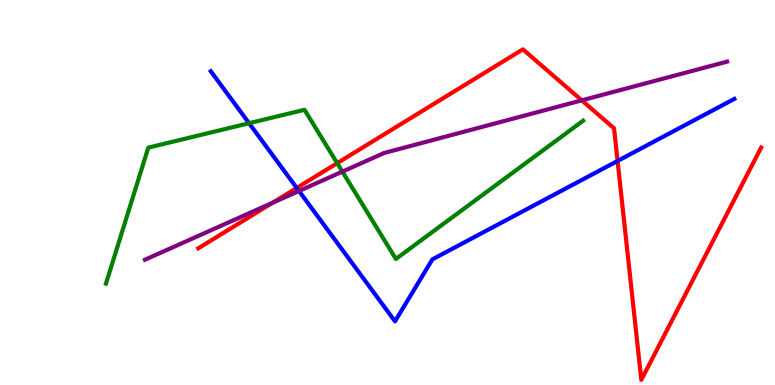[{'lines': ['blue', 'red'], 'intersections': [{'x': 3.83, 'y': 5.12}, {'x': 7.97, 'y': 5.82}]}, {'lines': ['green', 'red'], 'intersections': [{'x': 4.35, 'y': 5.76}]}, {'lines': ['purple', 'red'], 'intersections': [{'x': 3.52, 'y': 4.73}, {'x': 7.51, 'y': 7.39}]}, {'lines': ['blue', 'green'], 'intersections': [{'x': 3.21, 'y': 6.8}]}, {'lines': ['blue', 'purple'], 'intersections': [{'x': 3.86, 'y': 5.04}]}, {'lines': ['green', 'purple'], 'intersections': [{'x': 4.42, 'y': 5.54}]}]